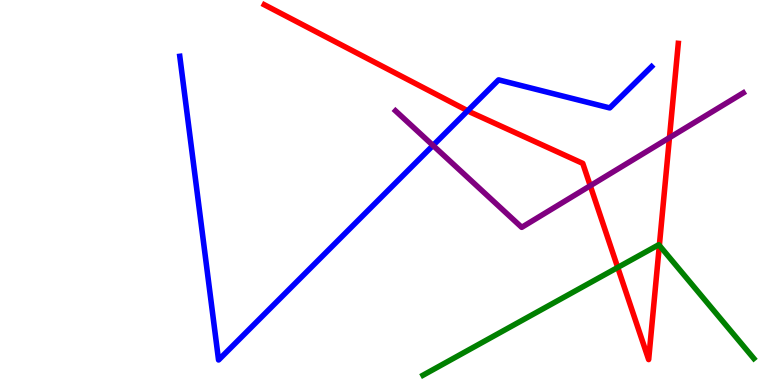[{'lines': ['blue', 'red'], 'intersections': [{'x': 6.03, 'y': 7.12}]}, {'lines': ['green', 'red'], 'intersections': [{'x': 7.97, 'y': 3.05}, {'x': 8.51, 'y': 3.63}]}, {'lines': ['purple', 'red'], 'intersections': [{'x': 7.62, 'y': 5.18}, {'x': 8.64, 'y': 6.42}]}, {'lines': ['blue', 'green'], 'intersections': []}, {'lines': ['blue', 'purple'], 'intersections': [{'x': 5.59, 'y': 6.22}]}, {'lines': ['green', 'purple'], 'intersections': []}]